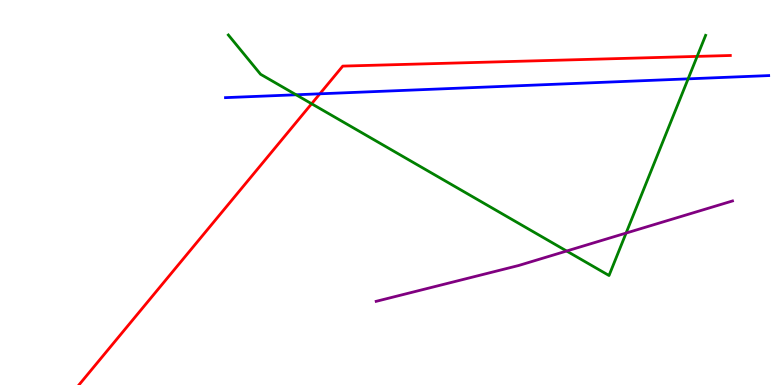[{'lines': ['blue', 'red'], 'intersections': [{'x': 4.13, 'y': 7.56}]}, {'lines': ['green', 'red'], 'intersections': [{'x': 4.02, 'y': 7.31}, {'x': 9.0, 'y': 8.54}]}, {'lines': ['purple', 'red'], 'intersections': []}, {'lines': ['blue', 'green'], 'intersections': [{'x': 3.82, 'y': 7.54}, {'x': 8.88, 'y': 7.95}]}, {'lines': ['blue', 'purple'], 'intersections': []}, {'lines': ['green', 'purple'], 'intersections': [{'x': 7.31, 'y': 3.48}, {'x': 8.08, 'y': 3.95}]}]